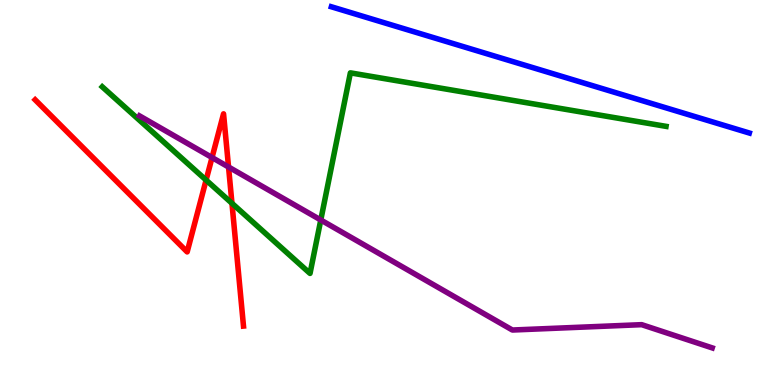[{'lines': ['blue', 'red'], 'intersections': []}, {'lines': ['green', 'red'], 'intersections': [{'x': 2.66, 'y': 5.32}, {'x': 2.99, 'y': 4.72}]}, {'lines': ['purple', 'red'], 'intersections': [{'x': 2.74, 'y': 5.91}, {'x': 2.95, 'y': 5.66}]}, {'lines': ['blue', 'green'], 'intersections': []}, {'lines': ['blue', 'purple'], 'intersections': []}, {'lines': ['green', 'purple'], 'intersections': [{'x': 4.14, 'y': 4.29}]}]